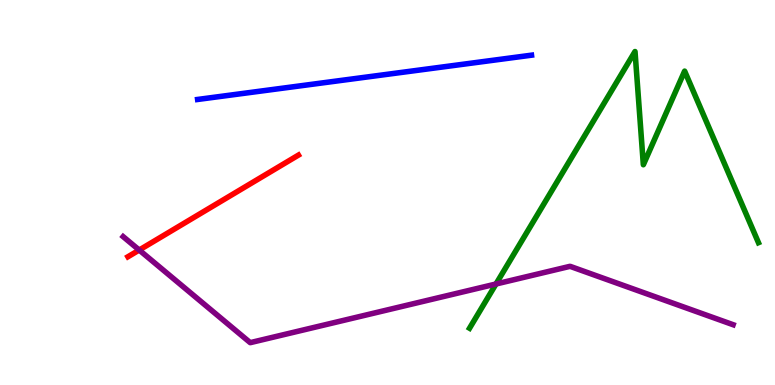[{'lines': ['blue', 'red'], 'intersections': []}, {'lines': ['green', 'red'], 'intersections': []}, {'lines': ['purple', 'red'], 'intersections': [{'x': 1.8, 'y': 3.51}]}, {'lines': ['blue', 'green'], 'intersections': []}, {'lines': ['blue', 'purple'], 'intersections': []}, {'lines': ['green', 'purple'], 'intersections': [{'x': 6.4, 'y': 2.62}]}]